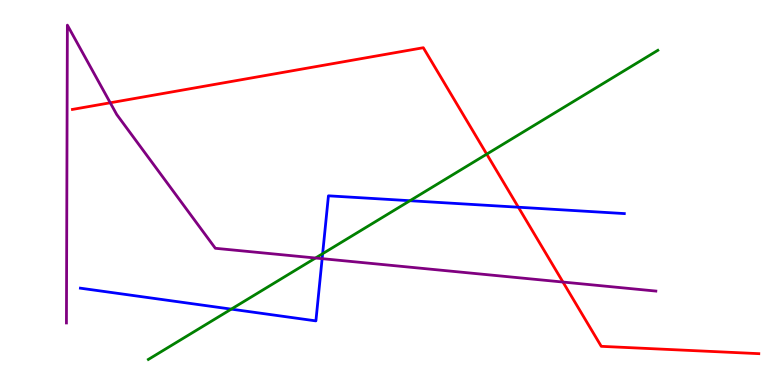[{'lines': ['blue', 'red'], 'intersections': [{'x': 6.69, 'y': 4.62}]}, {'lines': ['green', 'red'], 'intersections': [{'x': 6.28, 'y': 6.0}]}, {'lines': ['purple', 'red'], 'intersections': [{'x': 1.42, 'y': 7.33}, {'x': 7.26, 'y': 2.67}]}, {'lines': ['blue', 'green'], 'intersections': [{'x': 2.98, 'y': 1.97}, {'x': 4.16, 'y': 3.41}, {'x': 5.29, 'y': 4.79}]}, {'lines': ['blue', 'purple'], 'intersections': [{'x': 4.16, 'y': 3.28}]}, {'lines': ['green', 'purple'], 'intersections': [{'x': 4.07, 'y': 3.3}]}]